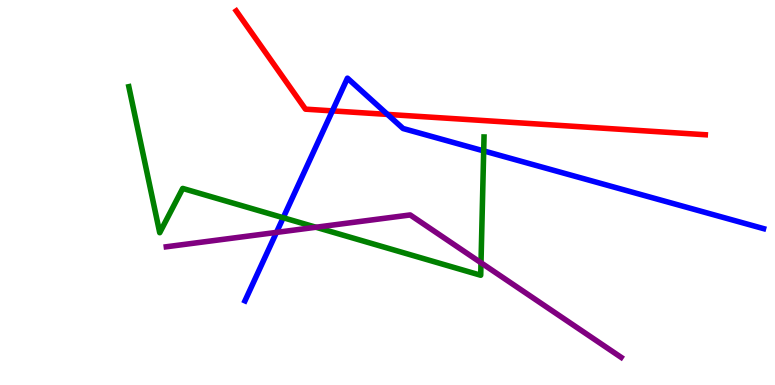[{'lines': ['blue', 'red'], 'intersections': [{'x': 4.29, 'y': 7.12}, {'x': 5.0, 'y': 7.03}]}, {'lines': ['green', 'red'], 'intersections': []}, {'lines': ['purple', 'red'], 'intersections': []}, {'lines': ['blue', 'green'], 'intersections': [{'x': 3.65, 'y': 4.34}, {'x': 6.24, 'y': 6.08}]}, {'lines': ['blue', 'purple'], 'intersections': [{'x': 3.57, 'y': 3.96}]}, {'lines': ['green', 'purple'], 'intersections': [{'x': 4.08, 'y': 4.1}, {'x': 6.21, 'y': 3.18}]}]